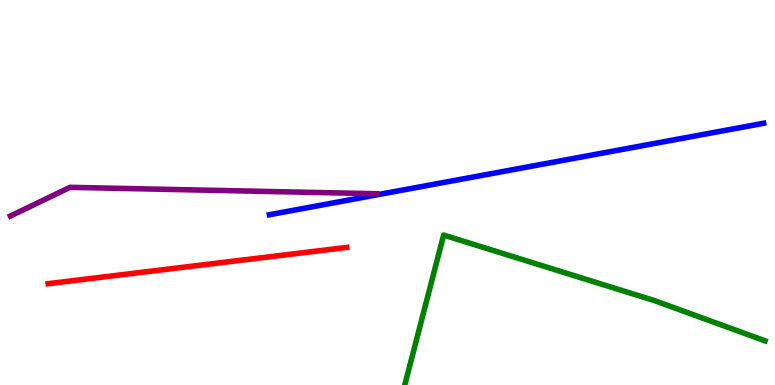[{'lines': ['blue', 'red'], 'intersections': []}, {'lines': ['green', 'red'], 'intersections': []}, {'lines': ['purple', 'red'], 'intersections': []}, {'lines': ['blue', 'green'], 'intersections': []}, {'lines': ['blue', 'purple'], 'intersections': []}, {'lines': ['green', 'purple'], 'intersections': []}]